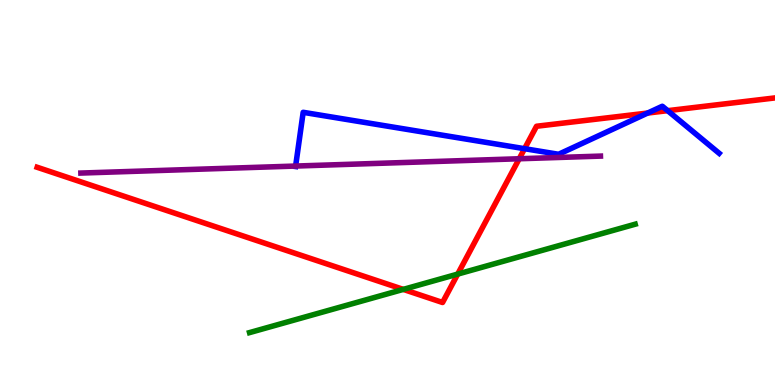[{'lines': ['blue', 'red'], 'intersections': [{'x': 6.77, 'y': 6.14}, {'x': 8.36, 'y': 7.06}, {'x': 8.61, 'y': 7.13}]}, {'lines': ['green', 'red'], 'intersections': [{'x': 5.2, 'y': 2.48}, {'x': 5.91, 'y': 2.88}]}, {'lines': ['purple', 'red'], 'intersections': [{'x': 6.7, 'y': 5.88}]}, {'lines': ['blue', 'green'], 'intersections': []}, {'lines': ['blue', 'purple'], 'intersections': [{'x': 3.81, 'y': 5.69}]}, {'lines': ['green', 'purple'], 'intersections': []}]